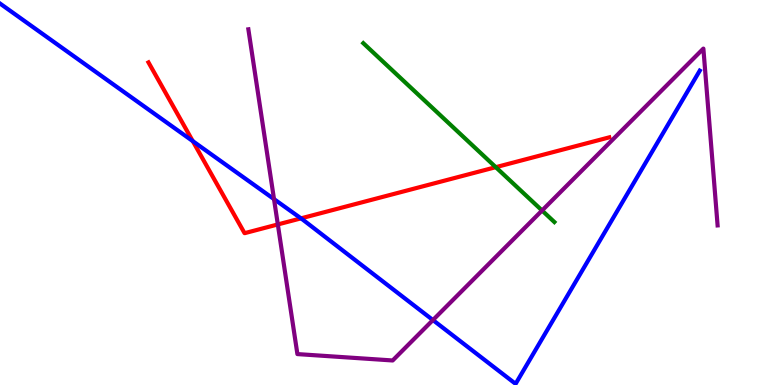[{'lines': ['blue', 'red'], 'intersections': [{'x': 2.49, 'y': 6.33}, {'x': 3.88, 'y': 4.33}]}, {'lines': ['green', 'red'], 'intersections': [{'x': 6.4, 'y': 5.66}]}, {'lines': ['purple', 'red'], 'intersections': [{'x': 3.58, 'y': 4.17}]}, {'lines': ['blue', 'green'], 'intersections': []}, {'lines': ['blue', 'purple'], 'intersections': [{'x': 3.54, 'y': 4.83}, {'x': 5.59, 'y': 1.69}]}, {'lines': ['green', 'purple'], 'intersections': [{'x': 6.99, 'y': 4.53}]}]